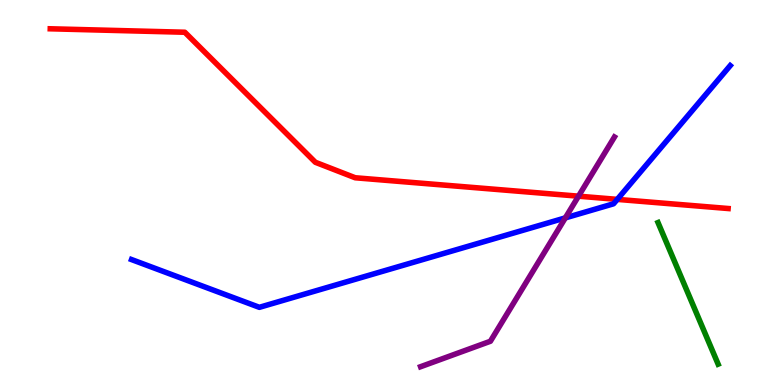[{'lines': ['blue', 'red'], 'intersections': [{'x': 7.96, 'y': 4.82}]}, {'lines': ['green', 'red'], 'intersections': []}, {'lines': ['purple', 'red'], 'intersections': [{'x': 7.46, 'y': 4.9}]}, {'lines': ['blue', 'green'], 'intersections': []}, {'lines': ['blue', 'purple'], 'intersections': [{'x': 7.29, 'y': 4.34}]}, {'lines': ['green', 'purple'], 'intersections': []}]